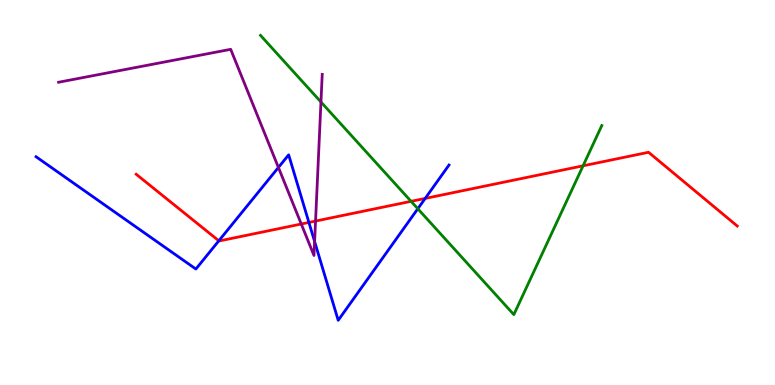[{'lines': ['blue', 'red'], 'intersections': [{'x': 2.82, 'y': 3.75}, {'x': 3.99, 'y': 4.22}, {'x': 5.49, 'y': 4.85}]}, {'lines': ['green', 'red'], 'intersections': [{'x': 5.3, 'y': 4.77}, {'x': 7.52, 'y': 5.69}]}, {'lines': ['purple', 'red'], 'intersections': [{'x': 3.89, 'y': 4.18}, {'x': 4.07, 'y': 4.26}]}, {'lines': ['blue', 'green'], 'intersections': [{'x': 5.39, 'y': 4.58}]}, {'lines': ['blue', 'purple'], 'intersections': [{'x': 3.59, 'y': 5.65}, {'x': 4.06, 'y': 3.73}]}, {'lines': ['green', 'purple'], 'intersections': [{'x': 4.14, 'y': 7.35}]}]